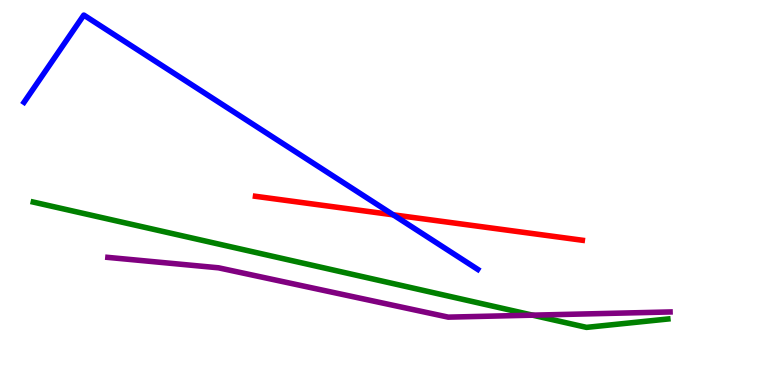[{'lines': ['blue', 'red'], 'intersections': [{'x': 5.07, 'y': 4.42}]}, {'lines': ['green', 'red'], 'intersections': []}, {'lines': ['purple', 'red'], 'intersections': []}, {'lines': ['blue', 'green'], 'intersections': []}, {'lines': ['blue', 'purple'], 'intersections': []}, {'lines': ['green', 'purple'], 'intersections': [{'x': 6.87, 'y': 1.81}]}]